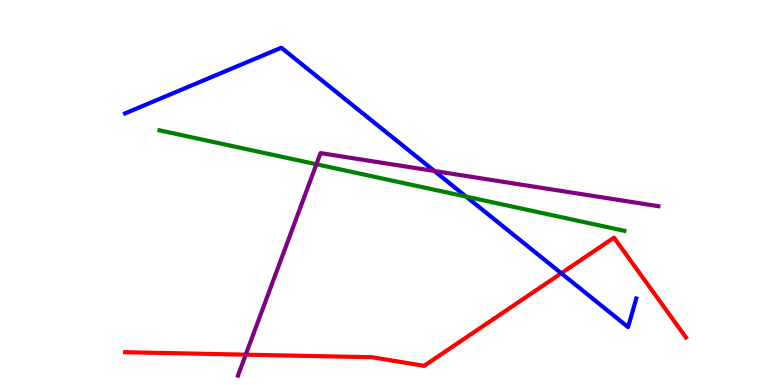[{'lines': ['blue', 'red'], 'intersections': [{'x': 7.24, 'y': 2.9}]}, {'lines': ['green', 'red'], 'intersections': []}, {'lines': ['purple', 'red'], 'intersections': [{'x': 3.17, 'y': 0.788}]}, {'lines': ['blue', 'green'], 'intersections': [{'x': 6.01, 'y': 4.89}]}, {'lines': ['blue', 'purple'], 'intersections': [{'x': 5.6, 'y': 5.56}]}, {'lines': ['green', 'purple'], 'intersections': [{'x': 4.08, 'y': 5.73}]}]